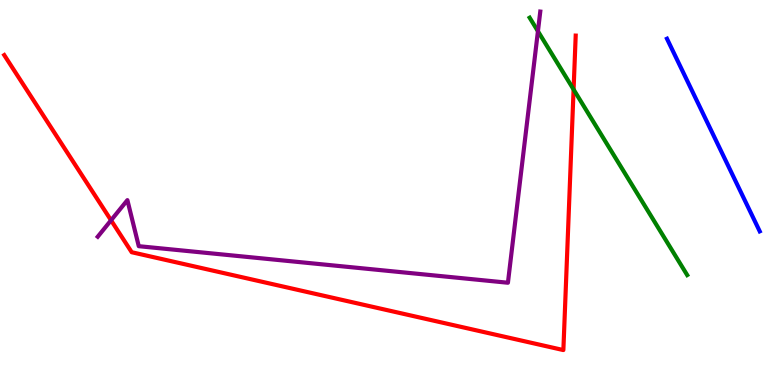[{'lines': ['blue', 'red'], 'intersections': []}, {'lines': ['green', 'red'], 'intersections': [{'x': 7.4, 'y': 7.68}]}, {'lines': ['purple', 'red'], 'intersections': [{'x': 1.43, 'y': 4.28}]}, {'lines': ['blue', 'green'], 'intersections': []}, {'lines': ['blue', 'purple'], 'intersections': []}, {'lines': ['green', 'purple'], 'intersections': [{'x': 6.94, 'y': 9.19}]}]